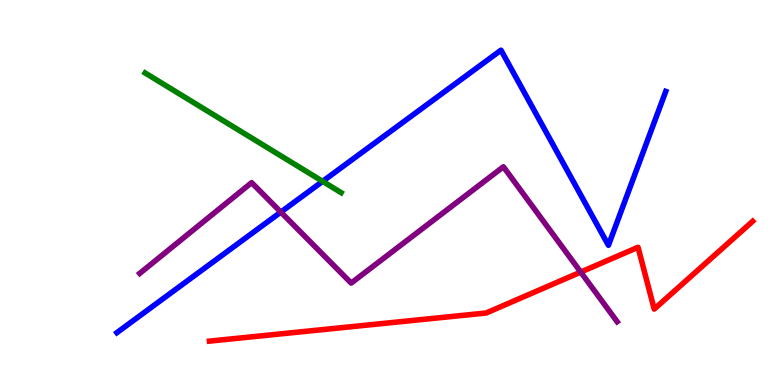[{'lines': ['blue', 'red'], 'intersections': []}, {'lines': ['green', 'red'], 'intersections': []}, {'lines': ['purple', 'red'], 'intersections': [{'x': 7.49, 'y': 2.93}]}, {'lines': ['blue', 'green'], 'intersections': [{'x': 4.16, 'y': 5.29}]}, {'lines': ['blue', 'purple'], 'intersections': [{'x': 3.62, 'y': 4.49}]}, {'lines': ['green', 'purple'], 'intersections': []}]